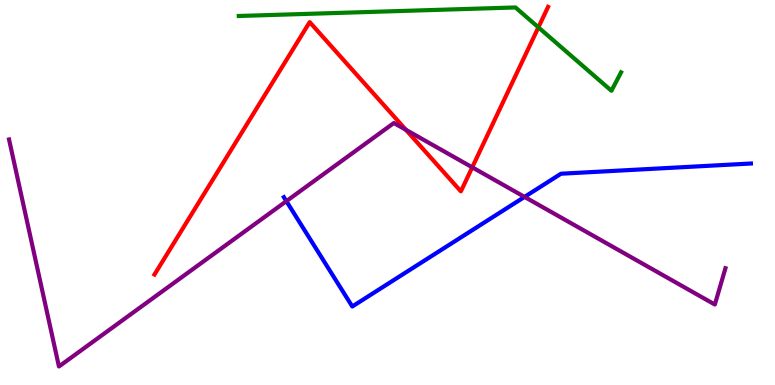[{'lines': ['blue', 'red'], 'intersections': []}, {'lines': ['green', 'red'], 'intersections': [{'x': 6.95, 'y': 9.29}]}, {'lines': ['purple', 'red'], 'intersections': [{'x': 5.24, 'y': 6.63}, {'x': 6.09, 'y': 5.65}]}, {'lines': ['blue', 'green'], 'intersections': []}, {'lines': ['blue', 'purple'], 'intersections': [{'x': 3.7, 'y': 4.77}, {'x': 6.77, 'y': 4.89}]}, {'lines': ['green', 'purple'], 'intersections': []}]